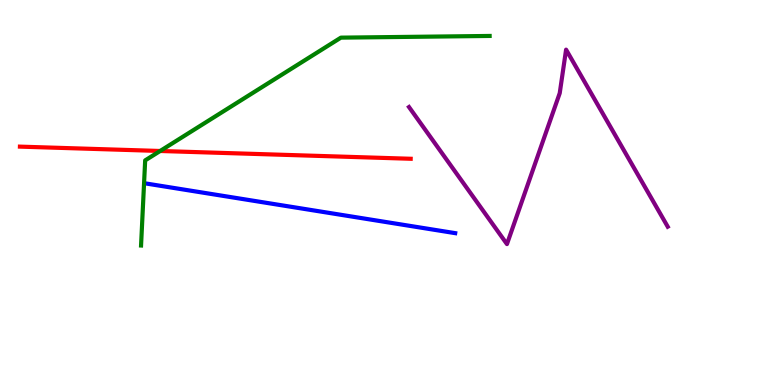[{'lines': ['blue', 'red'], 'intersections': []}, {'lines': ['green', 'red'], 'intersections': [{'x': 2.07, 'y': 6.08}]}, {'lines': ['purple', 'red'], 'intersections': []}, {'lines': ['blue', 'green'], 'intersections': []}, {'lines': ['blue', 'purple'], 'intersections': []}, {'lines': ['green', 'purple'], 'intersections': []}]